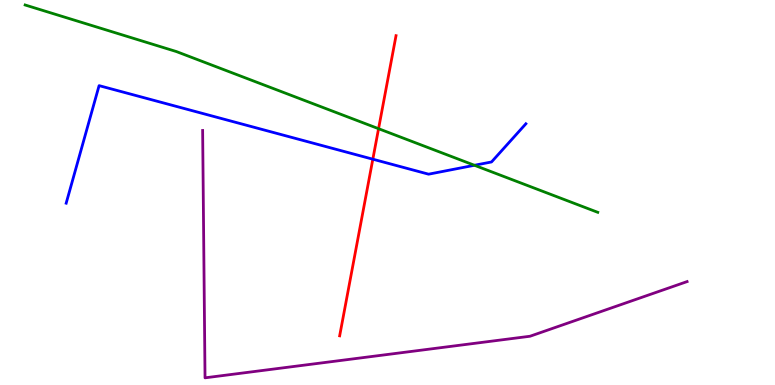[{'lines': ['blue', 'red'], 'intersections': [{'x': 4.81, 'y': 5.87}]}, {'lines': ['green', 'red'], 'intersections': [{'x': 4.88, 'y': 6.66}]}, {'lines': ['purple', 'red'], 'intersections': []}, {'lines': ['blue', 'green'], 'intersections': [{'x': 6.12, 'y': 5.71}]}, {'lines': ['blue', 'purple'], 'intersections': []}, {'lines': ['green', 'purple'], 'intersections': []}]